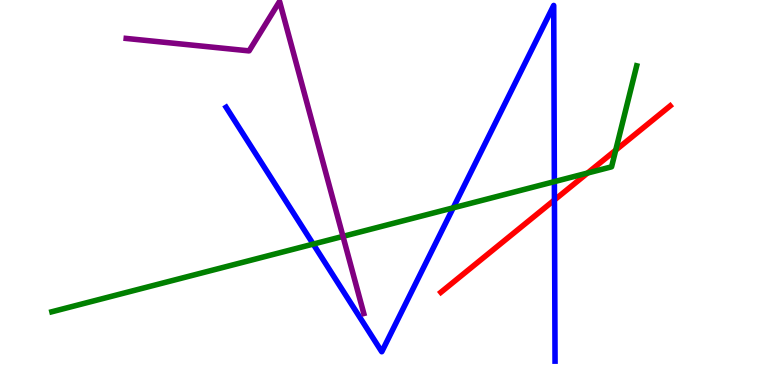[{'lines': ['blue', 'red'], 'intersections': [{'x': 7.15, 'y': 4.81}]}, {'lines': ['green', 'red'], 'intersections': [{'x': 7.58, 'y': 5.51}, {'x': 7.94, 'y': 6.1}]}, {'lines': ['purple', 'red'], 'intersections': []}, {'lines': ['blue', 'green'], 'intersections': [{'x': 4.04, 'y': 3.66}, {'x': 5.85, 'y': 4.6}, {'x': 7.15, 'y': 5.28}]}, {'lines': ['blue', 'purple'], 'intersections': []}, {'lines': ['green', 'purple'], 'intersections': [{'x': 4.43, 'y': 3.86}]}]